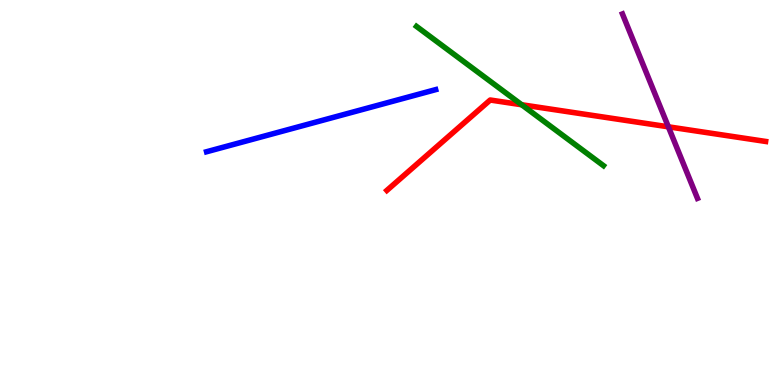[{'lines': ['blue', 'red'], 'intersections': []}, {'lines': ['green', 'red'], 'intersections': [{'x': 6.73, 'y': 7.28}]}, {'lines': ['purple', 'red'], 'intersections': [{'x': 8.62, 'y': 6.71}]}, {'lines': ['blue', 'green'], 'intersections': []}, {'lines': ['blue', 'purple'], 'intersections': []}, {'lines': ['green', 'purple'], 'intersections': []}]